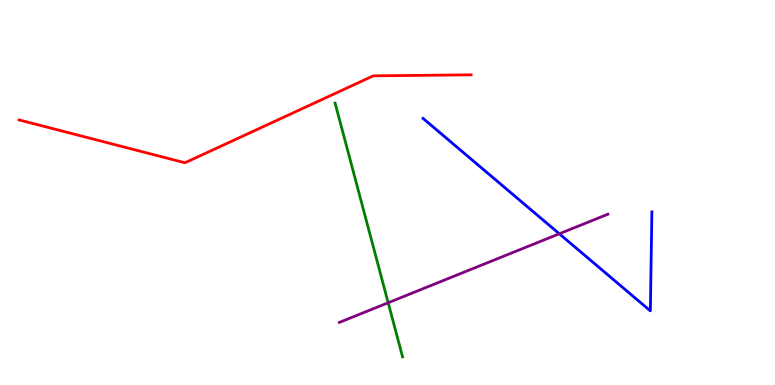[{'lines': ['blue', 'red'], 'intersections': []}, {'lines': ['green', 'red'], 'intersections': []}, {'lines': ['purple', 'red'], 'intersections': []}, {'lines': ['blue', 'green'], 'intersections': []}, {'lines': ['blue', 'purple'], 'intersections': [{'x': 7.22, 'y': 3.93}]}, {'lines': ['green', 'purple'], 'intersections': [{'x': 5.01, 'y': 2.14}]}]